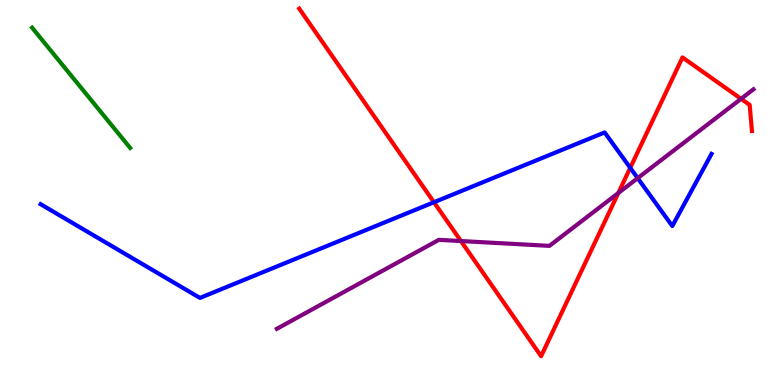[{'lines': ['blue', 'red'], 'intersections': [{'x': 5.6, 'y': 4.75}, {'x': 8.13, 'y': 5.64}]}, {'lines': ['green', 'red'], 'intersections': []}, {'lines': ['purple', 'red'], 'intersections': [{'x': 5.95, 'y': 3.74}, {'x': 7.98, 'y': 4.99}, {'x': 9.56, 'y': 7.43}]}, {'lines': ['blue', 'green'], 'intersections': []}, {'lines': ['blue', 'purple'], 'intersections': [{'x': 8.23, 'y': 5.37}]}, {'lines': ['green', 'purple'], 'intersections': []}]